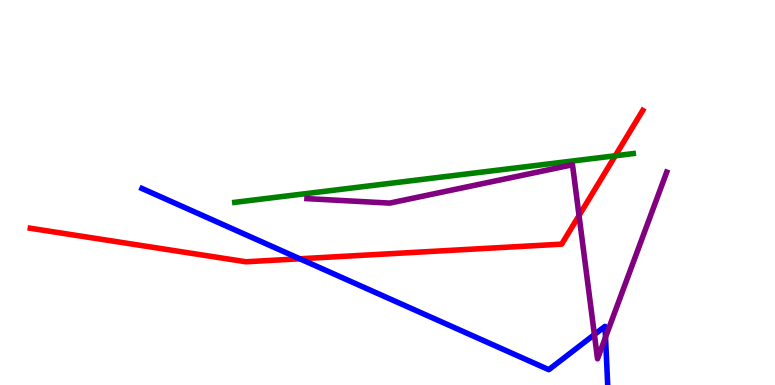[{'lines': ['blue', 'red'], 'intersections': [{'x': 3.87, 'y': 3.28}]}, {'lines': ['green', 'red'], 'intersections': [{'x': 7.94, 'y': 5.95}]}, {'lines': ['purple', 'red'], 'intersections': [{'x': 7.47, 'y': 4.4}]}, {'lines': ['blue', 'green'], 'intersections': []}, {'lines': ['blue', 'purple'], 'intersections': [{'x': 7.67, 'y': 1.31}, {'x': 7.81, 'y': 1.24}]}, {'lines': ['green', 'purple'], 'intersections': []}]